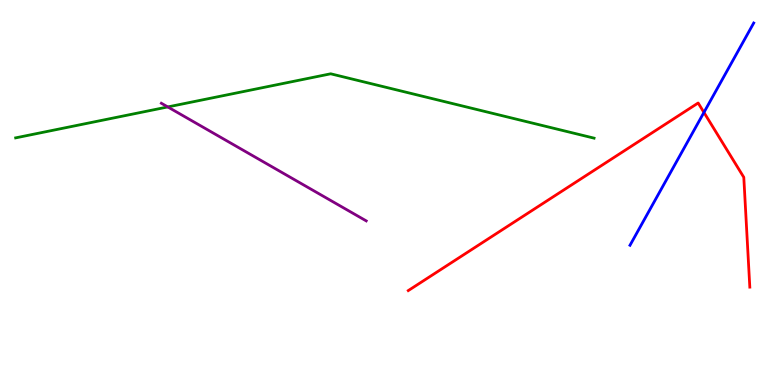[{'lines': ['blue', 'red'], 'intersections': [{'x': 9.08, 'y': 7.08}]}, {'lines': ['green', 'red'], 'intersections': []}, {'lines': ['purple', 'red'], 'intersections': []}, {'lines': ['blue', 'green'], 'intersections': []}, {'lines': ['blue', 'purple'], 'intersections': []}, {'lines': ['green', 'purple'], 'intersections': [{'x': 2.16, 'y': 7.22}]}]